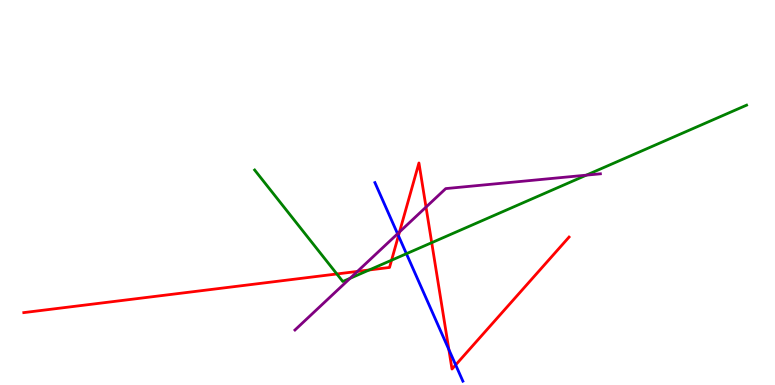[{'lines': ['blue', 'red'], 'intersections': [{'x': 5.14, 'y': 3.88}, {'x': 5.79, 'y': 0.921}, {'x': 5.88, 'y': 0.522}]}, {'lines': ['green', 'red'], 'intersections': [{'x': 4.35, 'y': 2.88}, {'x': 4.76, 'y': 2.99}, {'x': 5.05, 'y': 3.24}, {'x': 5.57, 'y': 3.7}]}, {'lines': ['purple', 'red'], 'intersections': [{'x': 4.61, 'y': 2.95}, {'x': 5.16, 'y': 3.98}, {'x': 5.5, 'y': 4.62}]}, {'lines': ['blue', 'green'], 'intersections': [{'x': 5.24, 'y': 3.41}]}, {'lines': ['blue', 'purple'], 'intersections': [{'x': 5.13, 'y': 3.93}]}, {'lines': ['green', 'purple'], 'intersections': [{'x': 4.52, 'y': 2.77}, {'x': 7.57, 'y': 5.45}]}]